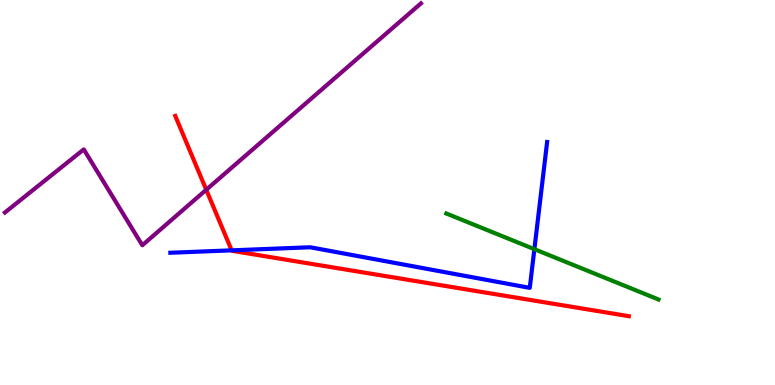[{'lines': ['blue', 'red'], 'intersections': [{'x': 2.99, 'y': 3.5}]}, {'lines': ['green', 'red'], 'intersections': []}, {'lines': ['purple', 'red'], 'intersections': [{'x': 2.66, 'y': 5.07}]}, {'lines': ['blue', 'green'], 'intersections': [{'x': 6.9, 'y': 3.53}]}, {'lines': ['blue', 'purple'], 'intersections': []}, {'lines': ['green', 'purple'], 'intersections': []}]